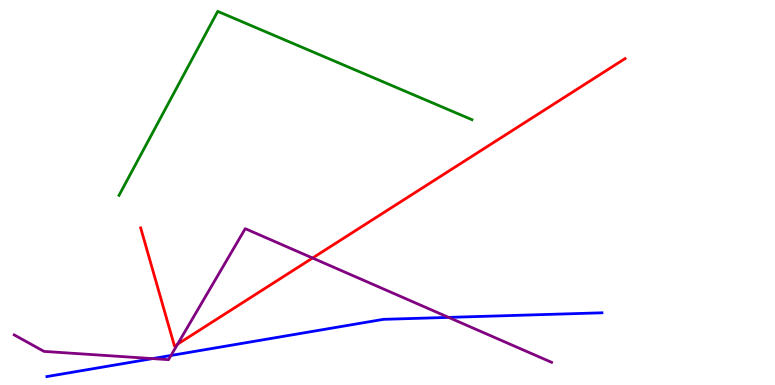[{'lines': ['blue', 'red'], 'intersections': []}, {'lines': ['green', 'red'], 'intersections': []}, {'lines': ['purple', 'red'], 'intersections': [{'x': 2.29, 'y': 1.06}, {'x': 4.03, 'y': 3.3}]}, {'lines': ['blue', 'green'], 'intersections': []}, {'lines': ['blue', 'purple'], 'intersections': [{'x': 1.97, 'y': 0.685}, {'x': 2.21, 'y': 0.767}, {'x': 5.79, 'y': 1.76}]}, {'lines': ['green', 'purple'], 'intersections': []}]